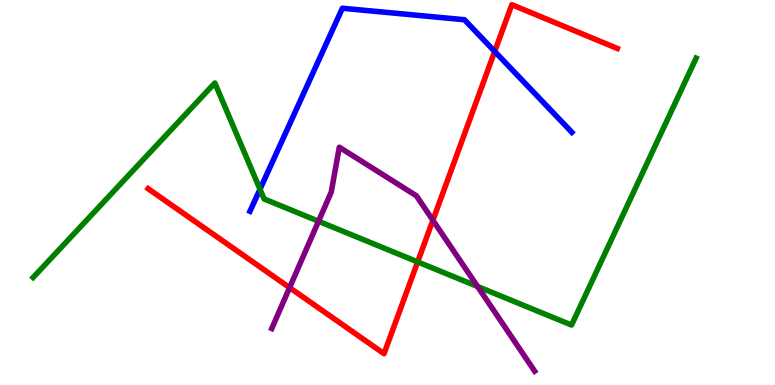[{'lines': ['blue', 'red'], 'intersections': [{'x': 6.38, 'y': 8.66}]}, {'lines': ['green', 'red'], 'intersections': [{'x': 5.39, 'y': 3.2}]}, {'lines': ['purple', 'red'], 'intersections': [{'x': 3.74, 'y': 2.53}, {'x': 5.59, 'y': 4.28}]}, {'lines': ['blue', 'green'], 'intersections': [{'x': 3.35, 'y': 5.08}]}, {'lines': ['blue', 'purple'], 'intersections': []}, {'lines': ['green', 'purple'], 'intersections': [{'x': 4.11, 'y': 4.25}, {'x': 6.16, 'y': 2.56}]}]